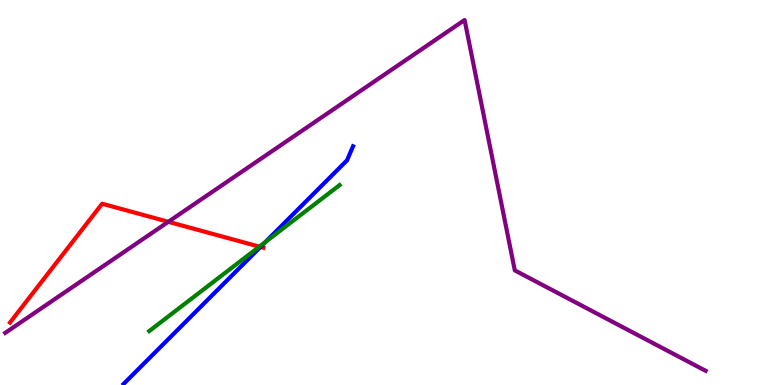[{'lines': ['blue', 'red'], 'intersections': [{'x': 3.36, 'y': 3.59}]}, {'lines': ['green', 'red'], 'intersections': [{'x': 3.35, 'y': 3.59}]}, {'lines': ['purple', 'red'], 'intersections': [{'x': 2.17, 'y': 4.24}]}, {'lines': ['blue', 'green'], 'intersections': [{'x': 3.43, 'y': 3.72}]}, {'lines': ['blue', 'purple'], 'intersections': []}, {'lines': ['green', 'purple'], 'intersections': []}]